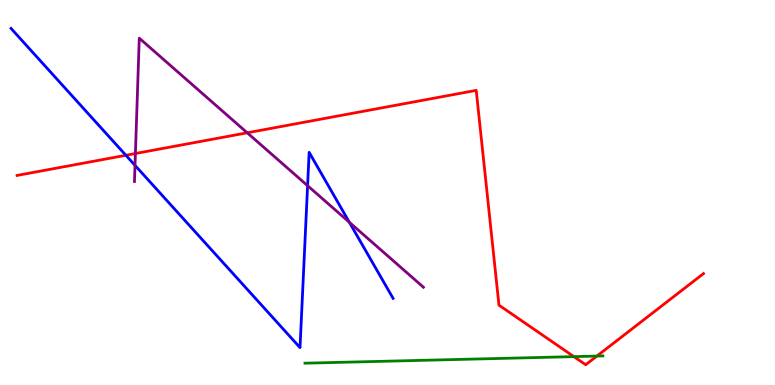[{'lines': ['blue', 'red'], 'intersections': [{'x': 1.62, 'y': 5.97}]}, {'lines': ['green', 'red'], 'intersections': [{'x': 7.41, 'y': 0.737}, {'x': 7.7, 'y': 0.751}]}, {'lines': ['purple', 'red'], 'intersections': [{'x': 1.75, 'y': 6.01}, {'x': 3.19, 'y': 6.55}]}, {'lines': ['blue', 'green'], 'intersections': []}, {'lines': ['blue', 'purple'], 'intersections': [{'x': 1.74, 'y': 5.71}, {'x': 3.97, 'y': 5.18}, {'x': 4.51, 'y': 4.23}]}, {'lines': ['green', 'purple'], 'intersections': []}]